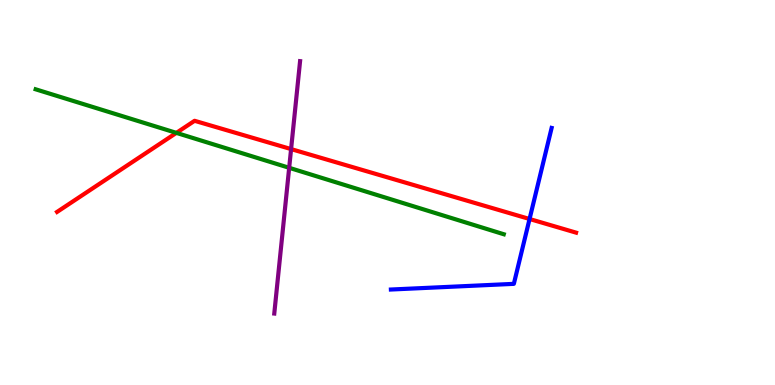[{'lines': ['blue', 'red'], 'intersections': [{'x': 6.83, 'y': 4.31}]}, {'lines': ['green', 'red'], 'intersections': [{'x': 2.28, 'y': 6.55}]}, {'lines': ['purple', 'red'], 'intersections': [{'x': 3.76, 'y': 6.13}]}, {'lines': ['blue', 'green'], 'intersections': []}, {'lines': ['blue', 'purple'], 'intersections': []}, {'lines': ['green', 'purple'], 'intersections': [{'x': 3.73, 'y': 5.64}]}]